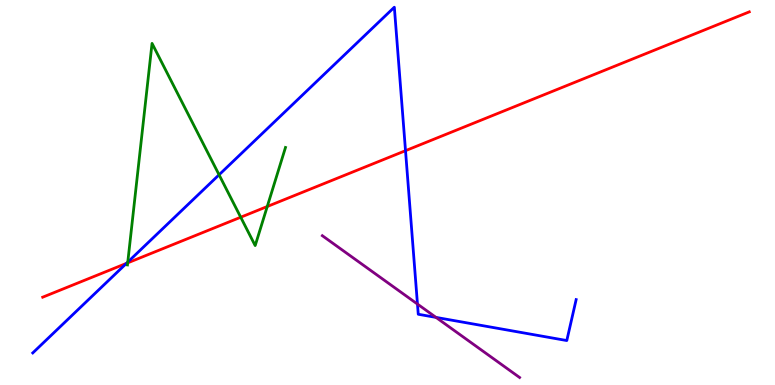[{'lines': ['blue', 'red'], 'intersections': [{'x': 1.63, 'y': 3.16}, {'x': 5.23, 'y': 6.09}]}, {'lines': ['green', 'red'], 'intersections': [{'x': 1.65, 'y': 3.17}, {'x': 3.11, 'y': 4.36}, {'x': 3.45, 'y': 4.64}]}, {'lines': ['purple', 'red'], 'intersections': []}, {'lines': ['blue', 'green'], 'intersections': [{'x': 1.65, 'y': 3.19}, {'x': 2.83, 'y': 5.46}]}, {'lines': ['blue', 'purple'], 'intersections': [{'x': 5.39, 'y': 2.1}, {'x': 5.63, 'y': 1.76}]}, {'lines': ['green', 'purple'], 'intersections': []}]